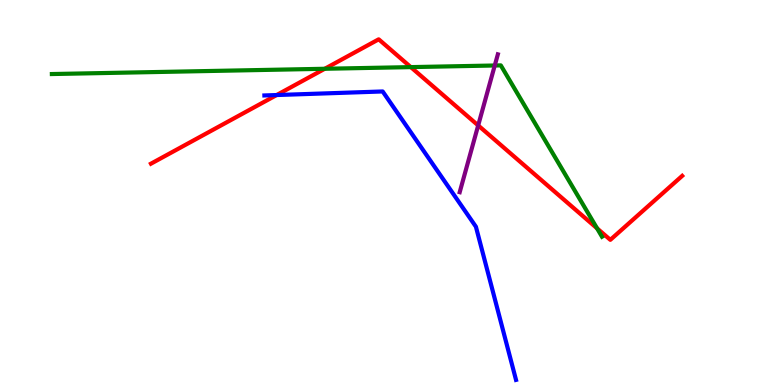[{'lines': ['blue', 'red'], 'intersections': [{'x': 3.57, 'y': 7.53}]}, {'lines': ['green', 'red'], 'intersections': [{'x': 4.19, 'y': 8.21}, {'x': 5.3, 'y': 8.26}, {'x': 7.7, 'y': 4.07}]}, {'lines': ['purple', 'red'], 'intersections': [{'x': 6.17, 'y': 6.74}]}, {'lines': ['blue', 'green'], 'intersections': []}, {'lines': ['blue', 'purple'], 'intersections': []}, {'lines': ['green', 'purple'], 'intersections': [{'x': 6.38, 'y': 8.3}]}]